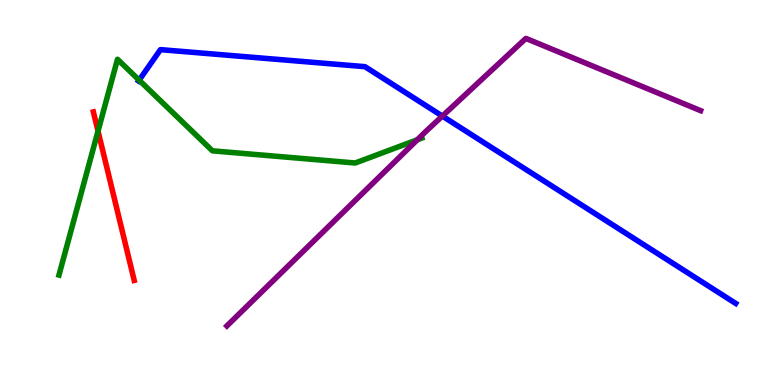[{'lines': ['blue', 'red'], 'intersections': []}, {'lines': ['green', 'red'], 'intersections': [{'x': 1.26, 'y': 6.59}]}, {'lines': ['purple', 'red'], 'intersections': []}, {'lines': ['blue', 'green'], 'intersections': [{'x': 1.8, 'y': 7.92}]}, {'lines': ['blue', 'purple'], 'intersections': [{'x': 5.71, 'y': 6.98}]}, {'lines': ['green', 'purple'], 'intersections': [{'x': 5.38, 'y': 6.37}]}]